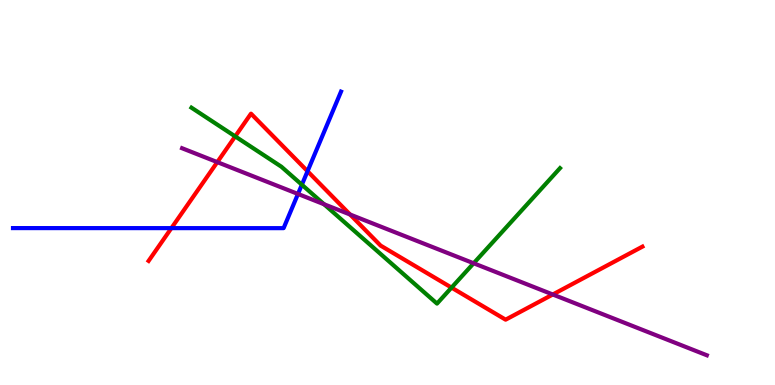[{'lines': ['blue', 'red'], 'intersections': [{'x': 2.21, 'y': 4.07}, {'x': 3.97, 'y': 5.55}]}, {'lines': ['green', 'red'], 'intersections': [{'x': 3.03, 'y': 6.46}, {'x': 5.83, 'y': 2.53}]}, {'lines': ['purple', 'red'], 'intersections': [{'x': 2.8, 'y': 5.79}, {'x': 4.52, 'y': 4.43}, {'x': 7.13, 'y': 2.35}]}, {'lines': ['blue', 'green'], 'intersections': [{'x': 3.89, 'y': 5.2}]}, {'lines': ['blue', 'purple'], 'intersections': [{'x': 3.84, 'y': 4.96}]}, {'lines': ['green', 'purple'], 'intersections': [{'x': 4.18, 'y': 4.69}, {'x': 6.11, 'y': 3.16}]}]